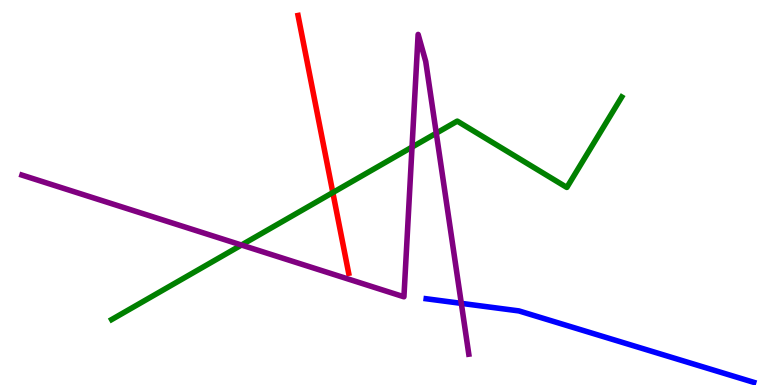[{'lines': ['blue', 'red'], 'intersections': []}, {'lines': ['green', 'red'], 'intersections': [{'x': 4.29, 'y': 5.0}]}, {'lines': ['purple', 'red'], 'intersections': []}, {'lines': ['blue', 'green'], 'intersections': []}, {'lines': ['blue', 'purple'], 'intersections': [{'x': 5.95, 'y': 2.12}]}, {'lines': ['green', 'purple'], 'intersections': [{'x': 3.12, 'y': 3.64}, {'x': 5.32, 'y': 6.18}, {'x': 5.63, 'y': 6.54}]}]